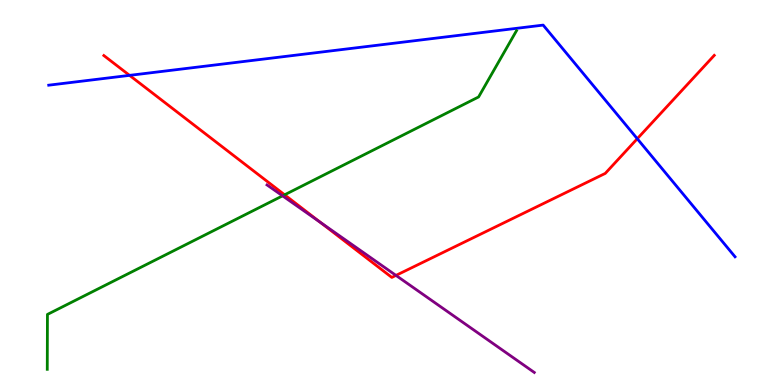[{'lines': ['blue', 'red'], 'intersections': [{'x': 1.67, 'y': 8.04}, {'x': 8.22, 'y': 6.4}]}, {'lines': ['green', 'red'], 'intersections': [{'x': 3.67, 'y': 4.94}]}, {'lines': ['purple', 'red'], 'intersections': [{'x': 4.13, 'y': 4.23}, {'x': 5.11, 'y': 2.85}]}, {'lines': ['blue', 'green'], 'intersections': []}, {'lines': ['blue', 'purple'], 'intersections': []}, {'lines': ['green', 'purple'], 'intersections': [{'x': 3.65, 'y': 4.91}]}]